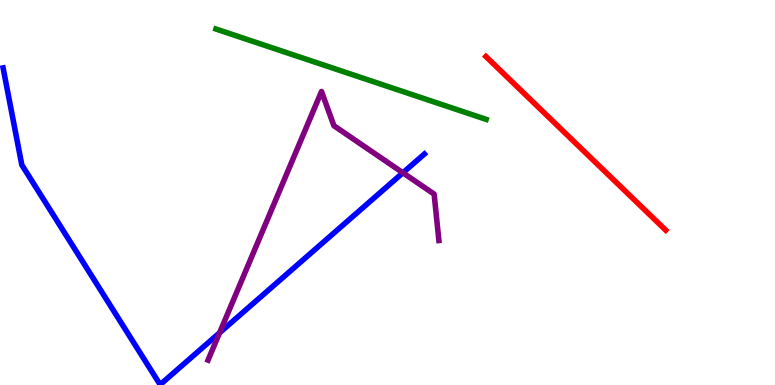[{'lines': ['blue', 'red'], 'intersections': []}, {'lines': ['green', 'red'], 'intersections': []}, {'lines': ['purple', 'red'], 'intersections': []}, {'lines': ['blue', 'green'], 'intersections': []}, {'lines': ['blue', 'purple'], 'intersections': [{'x': 2.83, 'y': 1.36}, {'x': 5.2, 'y': 5.51}]}, {'lines': ['green', 'purple'], 'intersections': []}]